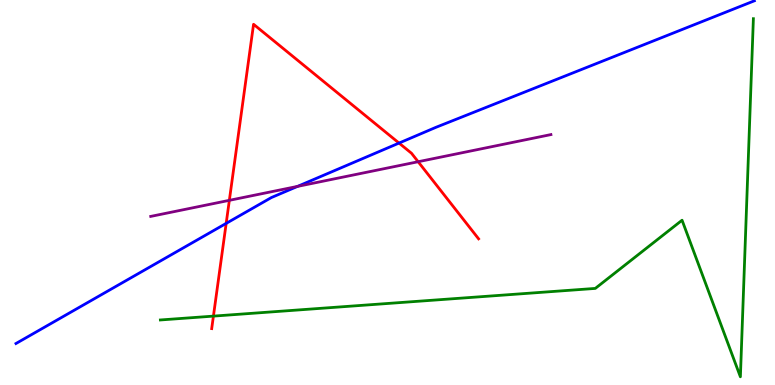[{'lines': ['blue', 'red'], 'intersections': [{'x': 2.92, 'y': 4.2}, {'x': 5.15, 'y': 6.28}]}, {'lines': ['green', 'red'], 'intersections': [{'x': 2.75, 'y': 1.79}]}, {'lines': ['purple', 'red'], 'intersections': [{'x': 2.96, 'y': 4.8}, {'x': 5.4, 'y': 5.8}]}, {'lines': ['blue', 'green'], 'intersections': []}, {'lines': ['blue', 'purple'], 'intersections': [{'x': 3.84, 'y': 5.16}]}, {'lines': ['green', 'purple'], 'intersections': []}]